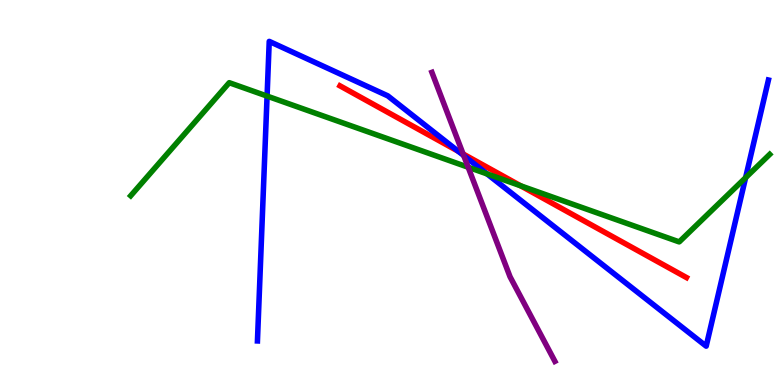[{'lines': ['blue', 'red'], 'intersections': [{'x': 5.91, 'y': 6.07}]}, {'lines': ['green', 'red'], 'intersections': [{'x': 6.72, 'y': 5.17}]}, {'lines': ['purple', 'red'], 'intersections': [{'x': 5.98, 'y': 6.0}]}, {'lines': ['blue', 'green'], 'intersections': [{'x': 3.45, 'y': 7.5}, {'x': 6.29, 'y': 5.48}, {'x': 9.62, 'y': 5.38}]}, {'lines': ['blue', 'purple'], 'intersections': [{'x': 5.98, 'y': 5.96}]}, {'lines': ['green', 'purple'], 'intersections': [{'x': 6.04, 'y': 5.66}]}]